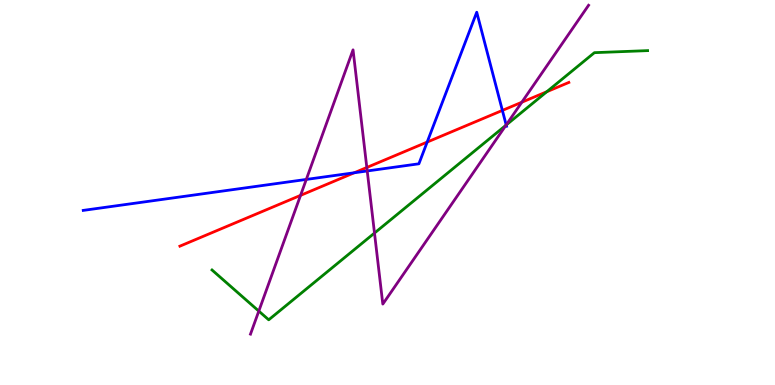[{'lines': ['blue', 'red'], 'intersections': [{'x': 4.57, 'y': 5.51}, {'x': 5.51, 'y': 6.31}, {'x': 6.48, 'y': 7.13}]}, {'lines': ['green', 'red'], 'intersections': [{'x': 7.06, 'y': 7.62}]}, {'lines': ['purple', 'red'], 'intersections': [{'x': 3.88, 'y': 4.93}, {'x': 4.73, 'y': 5.65}, {'x': 6.73, 'y': 7.34}]}, {'lines': ['blue', 'green'], 'intersections': [{'x': 6.53, 'y': 6.75}]}, {'lines': ['blue', 'purple'], 'intersections': [{'x': 3.95, 'y': 5.34}, {'x': 4.74, 'y': 5.56}, {'x': 6.53, 'y': 6.75}]}, {'lines': ['green', 'purple'], 'intersections': [{'x': 3.34, 'y': 1.92}, {'x': 4.83, 'y': 3.95}, {'x': 6.53, 'y': 6.75}]}]